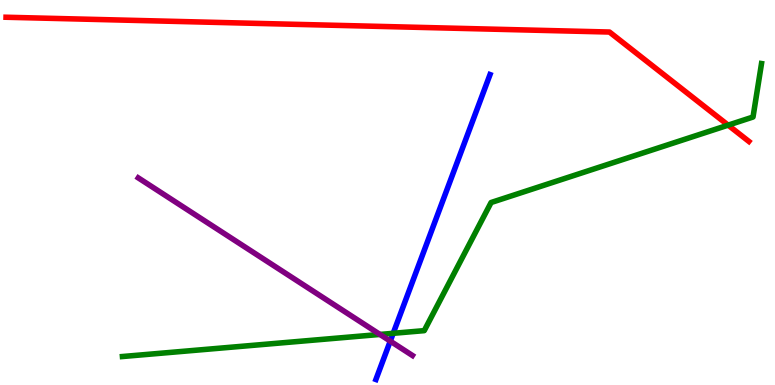[{'lines': ['blue', 'red'], 'intersections': []}, {'lines': ['green', 'red'], 'intersections': [{'x': 9.4, 'y': 6.75}]}, {'lines': ['purple', 'red'], 'intersections': []}, {'lines': ['blue', 'green'], 'intersections': [{'x': 5.07, 'y': 1.34}]}, {'lines': ['blue', 'purple'], 'intersections': [{'x': 5.04, 'y': 1.14}]}, {'lines': ['green', 'purple'], 'intersections': [{'x': 4.9, 'y': 1.31}]}]